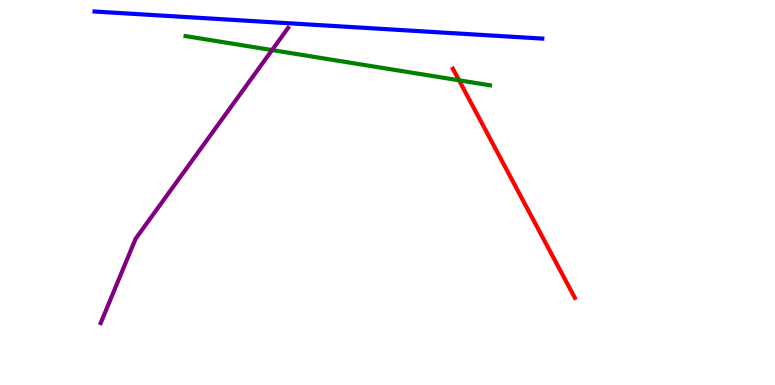[{'lines': ['blue', 'red'], 'intersections': []}, {'lines': ['green', 'red'], 'intersections': [{'x': 5.92, 'y': 7.91}]}, {'lines': ['purple', 'red'], 'intersections': []}, {'lines': ['blue', 'green'], 'intersections': []}, {'lines': ['blue', 'purple'], 'intersections': []}, {'lines': ['green', 'purple'], 'intersections': [{'x': 3.51, 'y': 8.7}]}]